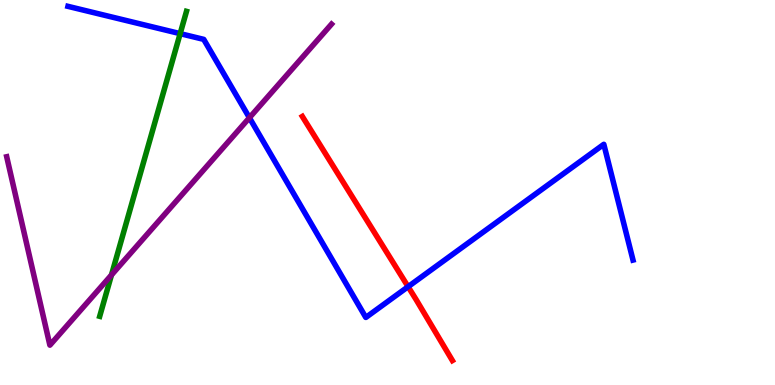[{'lines': ['blue', 'red'], 'intersections': [{'x': 5.27, 'y': 2.55}]}, {'lines': ['green', 'red'], 'intersections': []}, {'lines': ['purple', 'red'], 'intersections': []}, {'lines': ['blue', 'green'], 'intersections': [{'x': 2.32, 'y': 9.13}]}, {'lines': ['blue', 'purple'], 'intersections': [{'x': 3.22, 'y': 6.94}]}, {'lines': ['green', 'purple'], 'intersections': [{'x': 1.44, 'y': 2.86}]}]